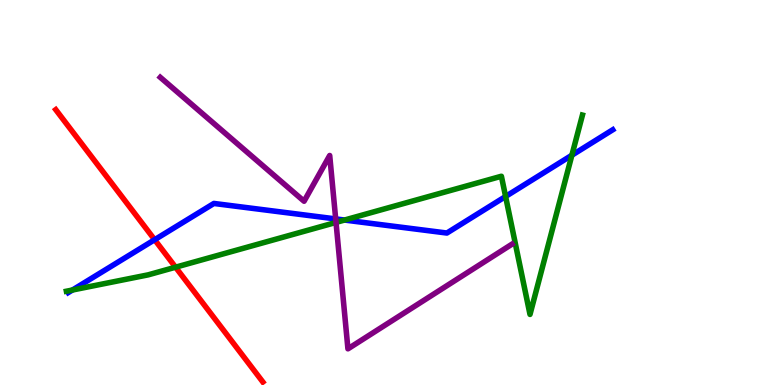[{'lines': ['blue', 'red'], 'intersections': [{'x': 2.0, 'y': 3.77}]}, {'lines': ['green', 'red'], 'intersections': [{'x': 2.27, 'y': 3.06}]}, {'lines': ['purple', 'red'], 'intersections': []}, {'lines': ['blue', 'green'], 'intersections': [{'x': 0.935, 'y': 2.47}, {'x': 4.45, 'y': 4.28}, {'x': 6.52, 'y': 4.9}, {'x': 7.38, 'y': 5.97}]}, {'lines': ['blue', 'purple'], 'intersections': [{'x': 4.33, 'y': 4.31}]}, {'lines': ['green', 'purple'], 'intersections': [{'x': 4.34, 'y': 4.22}]}]